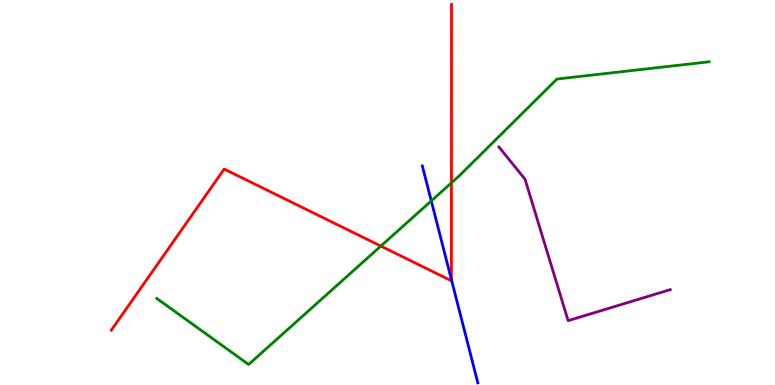[{'lines': ['blue', 'red'], 'intersections': [{'x': 5.82, 'y': 2.74}]}, {'lines': ['green', 'red'], 'intersections': [{'x': 4.91, 'y': 3.61}, {'x': 5.82, 'y': 5.25}]}, {'lines': ['purple', 'red'], 'intersections': []}, {'lines': ['blue', 'green'], 'intersections': [{'x': 5.56, 'y': 4.78}]}, {'lines': ['blue', 'purple'], 'intersections': []}, {'lines': ['green', 'purple'], 'intersections': []}]